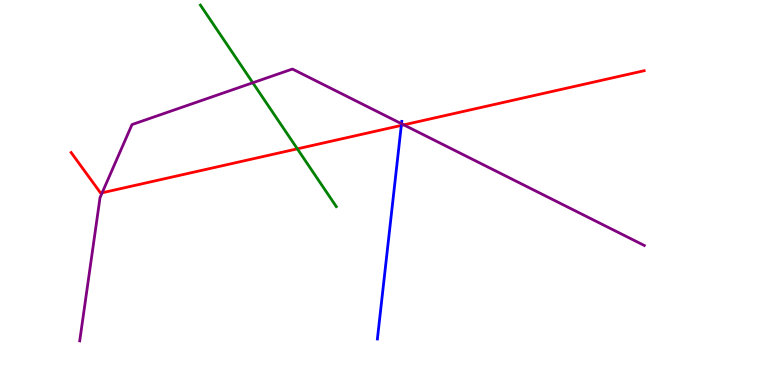[{'lines': ['blue', 'red'], 'intersections': [{'x': 5.18, 'y': 6.74}]}, {'lines': ['green', 'red'], 'intersections': [{'x': 3.84, 'y': 6.13}]}, {'lines': ['purple', 'red'], 'intersections': [{'x': 1.32, 'y': 4.99}, {'x': 5.21, 'y': 6.76}]}, {'lines': ['blue', 'green'], 'intersections': []}, {'lines': ['blue', 'purple'], 'intersections': [{'x': 5.18, 'y': 6.79}]}, {'lines': ['green', 'purple'], 'intersections': [{'x': 3.26, 'y': 7.85}]}]